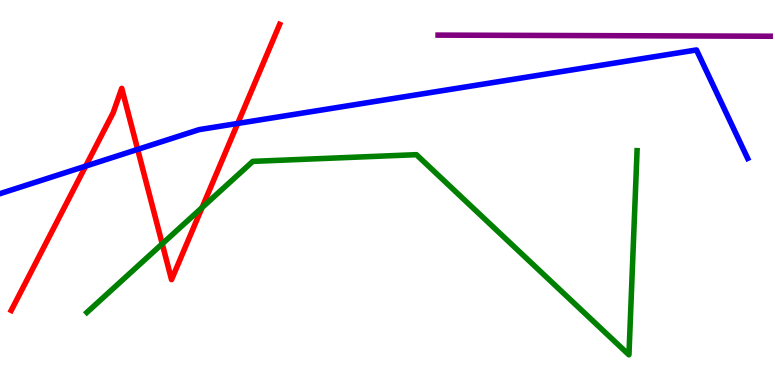[{'lines': ['blue', 'red'], 'intersections': [{'x': 1.11, 'y': 5.69}, {'x': 1.78, 'y': 6.12}, {'x': 3.07, 'y': 6.79}]}, {'lines': ['green', 'red'], 'intersections': [{'x': 2.09, 'y': 3.67}, {'x': 2.61, 'y': 4.61}]}, {'lines': ['purple', 'red'], 'intersections': []}, {'lines': ['blue', 'green'], 'intersections': []}, {'lines': ['blue', 'purple'], 'intersections': []}, {'lines': ['green', 'purple'], 'intersections': []}]